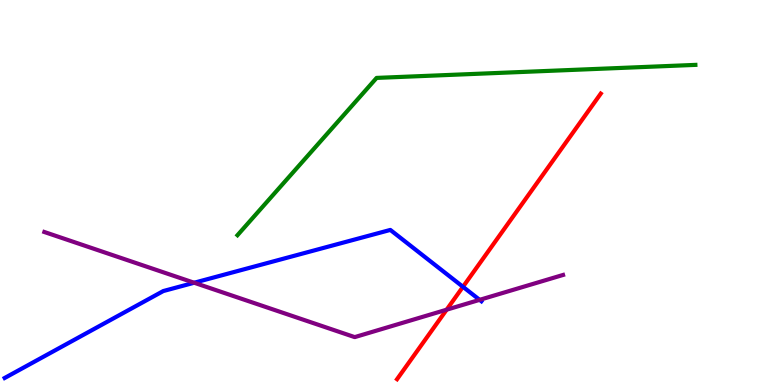[{'lines': ['blue', 'red'], 'intersections': [{'x': 5.97, 'y': 2.55}]}, {'lines': ['green', 'red'], 'intersections': []}, {'lines': ['purple', 'red'], 'intersections': [{'x': 5.76, 'y': 1.96}]}, {'lines': ['blue', 'green'], 'intersections': []}, {'lines': ['blue', 'purple'], 'intersections': [{'x': 2.51, 'y': 2.66}, {'x': 6.19, 'y': 2.21}]}, {'lines': ['green', 'purple'], 'intersections': []}]